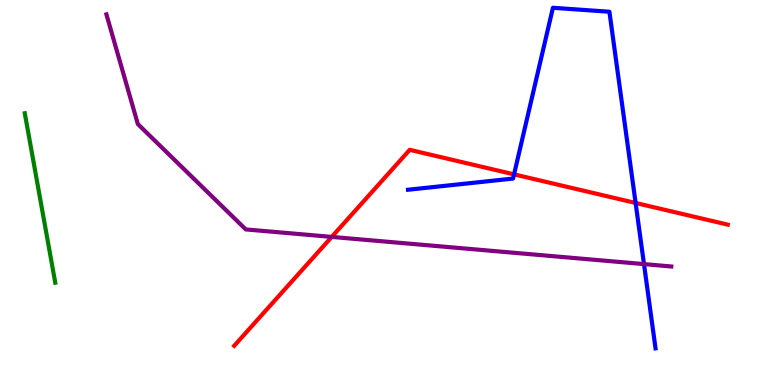[{'lines': ['blue', 'red'], 'intersections': [{'x': 6.63, 'y': 5.47}, {'x': 8.2, 'y': 4.73}]}, {'lines': ['green', 'red'], 'intersections': []}, {'lines': ['purple', 'red'], 'intersections': [{'x': 4.28, 'y': 3.85}]}, {'lines': ['blue', 'green'], 'intersections': []}, {'lines': ['blue', 'purple'], 'intersections': [{'x': 8.31, 'y': 3.14}]}, {'lines': ['green', 'purple'], 'intersections': []}]